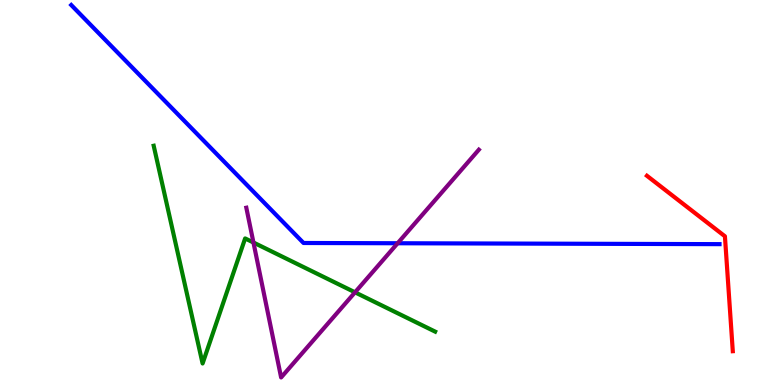[{'lines': ['blue', 'red'], 'intersections': []}, {'lines': ['green', 'red'], 'intersections': []}, {'lines': ['purple', 'red'], 'intersections': []}, {'lines': ['blue', 'green'], 'intersections': []}, {'lines': ['blue', 'purple'], 'intersections': [{'x': 5.13, 'y': 3.68}]}, {'lines': ['green', 'purple'], 'intersections': [{'x': 3.27, 'y': 3.7}, {'x': 4.58, 'y': 2.41}]}]